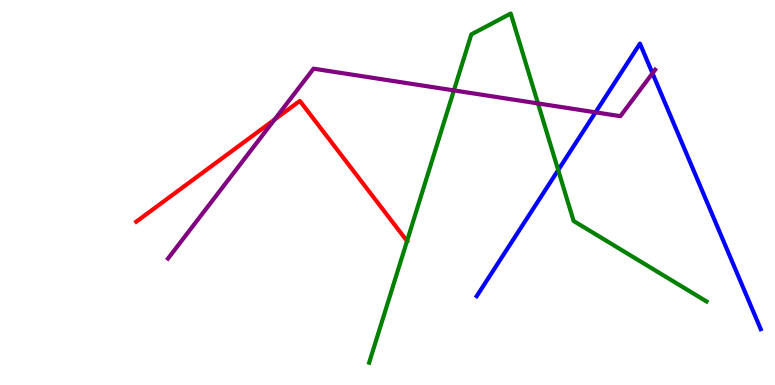[{'lines': ['blue', 'red'], 'intersections': []}, {'lines': ['green', 'red'], 'intersections': [{'x': 5.25, 'y': 3.74}]}, {'lines': ['purple', 'red'], 'intersections': [{'x': 3.54, 'y': 6.89}]}, {'lines': ['blue', 'green'], 'intersections': [{'x': 7.2, 'y': 5.58}]}, {'lines': ['blue', 'purple'], 'intersections': [{'x': 7.68, 'y': 7.08}, {'x': 8.42, 'y': 8.1}]}, {'lines': ['green', 'purple'], 'intersections': [{'x': 5.86, 'y': 7.65}, {'x': 6.94, 'y': 7.31}]}]